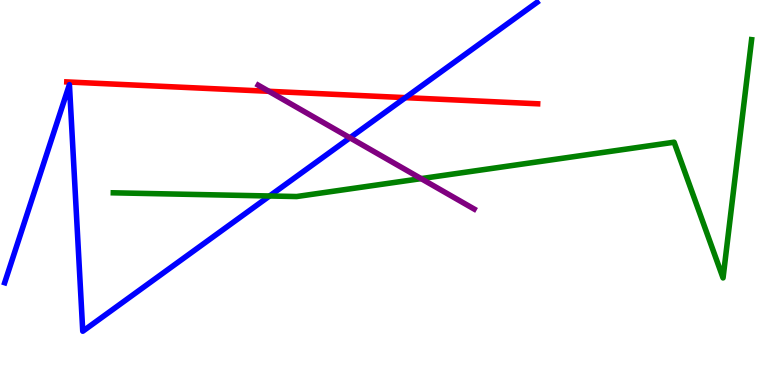[{'lines': ['blue', 'red'], 'intersections': [{'x': 5.23, 'y': 7.46}]}, {'lines': ['green', 'red'], 'intersections': []}, {'lines': ['purple', 'red'], 'intersections': [{'x': 3.47, 'y': 7.63}]}, {'lines': ['blue', 'green'], 'intersections': [{'x': 3.48, 'y': 4.91}]}, {'lines': ['blue', 'purple'], 'intersections': [{'x': 4.52, 'y': 6.42}]}, {'lines': ['green', 'purple'], 'intersections': [{'x': 5.43, 'y': 5.36}]}]